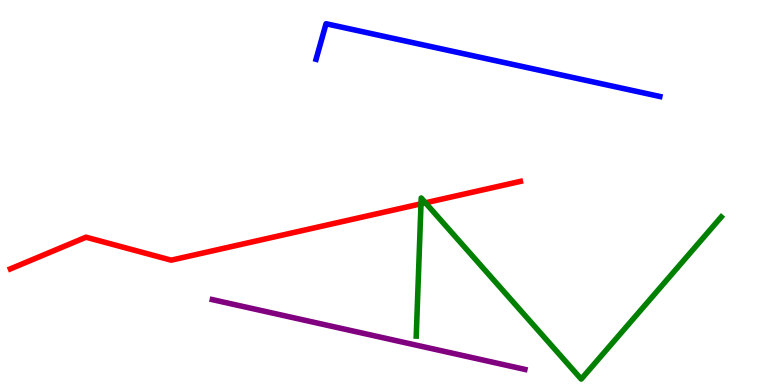[{'lines': ['blue', 'red'], 'intersections': []}, {'lines': ['green', 'red'], 'intersections': [{'x': 5.43, 'y': 4.71}, {'x': 5.49, 'y': 4.73}]}, {'lines': ['purple', 'red'], 'intersections': []}, {'lines': ['blue', 'green'], 'intersections': []}, {'lines': ['blue', 'purple'], 'intersections': []}, {'lines': ['green', 'purple'], 'intersections': []}]